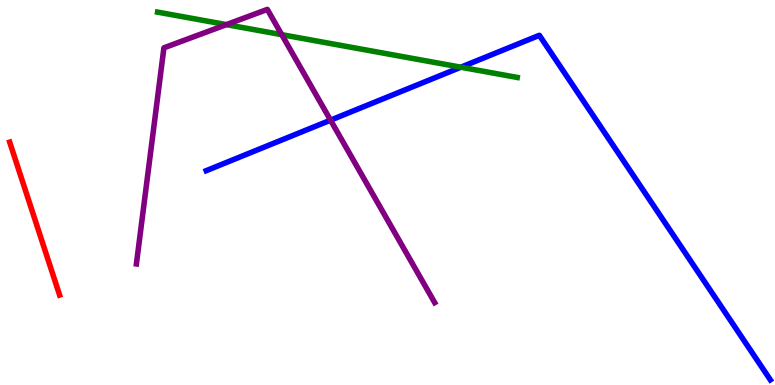[{'lines': ['blue', 'red'], 'intersections': []}, {'lines': ['green', 'red'], 'intersections': []}, {'lines': ['purple', 'red'], 'intersections': []}, {'lines': ['blue', 'green'], 'intersections': [{'x': 5.95, 'y': 8.25}]}, {'lines': ['blue', 'purple'], 'intersections': [{'x': 4.27, 'y': 6.88}]}, {'lines': ['green', 'purple'], 'intersections': [{'x': 2.92, 'y': 9.36}, {'x': 3.64, 'y': 9.1}]}]